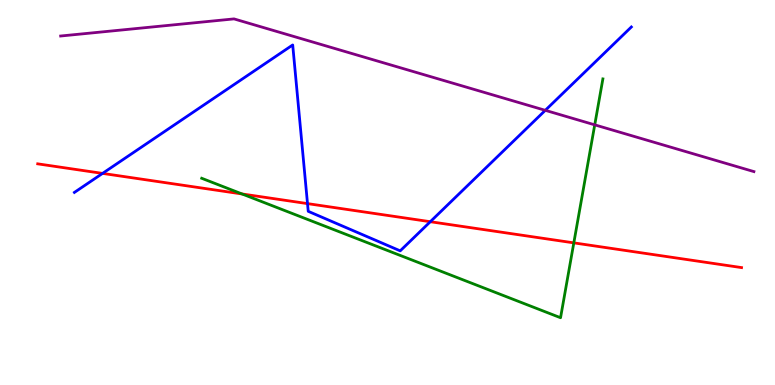[{'lines': ['blue', 'red'], 'intersections': [{'x': 1.32, 'y': 5.5}, {'x': 3.97, 'y': 4.71}, {'x': 5.55, 'y': 4.24}]}, {'lines': ['green', 'red'], 'intersections': [{'x': 3.12, 'y': 4.96}, {'x': 7.4, 'y': 3.69}]}, {'lines': ['purple', 'red'], 'intersections': []}, {'lines': ['blue', 'green'], 'intersections': []}, {'lines': ['blue', 'purple'], 'intersections': [{'x': 7.04, 'y': 7.13}]}, {'lines': ['green', 'purple'], 'intersections': [{'x': 7.67, 'y': 6.76}]}]